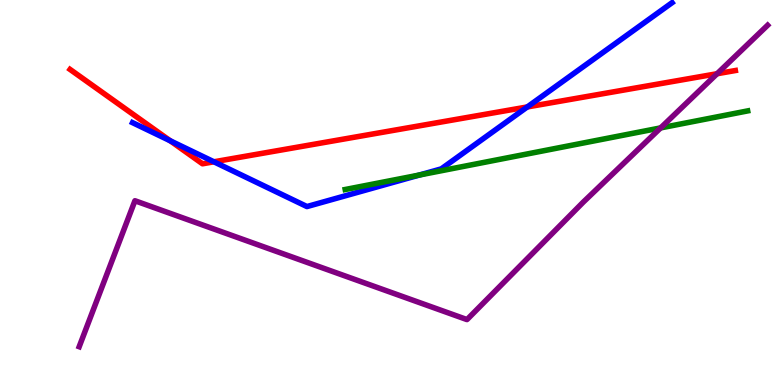[{'lines': ['blue', 'red'], 'intersections': [{'x': 2.2, 'y': 6.34}, {'x': 2.76, 'y': 5.8}, {'x': 6.8, 'y': 7.22}]}, {'lines': ['green', 'red'], 'intersections': []}, {'lines': ['purple', 'red'], 'intersections': [{'x': 9.25, 'y': 8.08}]}, {'lines': ['blue', 'green'], 'intersections': [{'x': 5.41, 'y': 5.45}]}, {'lines': ['blue', 'purple'], 'intersections': []}, {'lines': ['green', 'purple'], 'intersections': [{'x': 8.52, 'y': 6.68}]}]